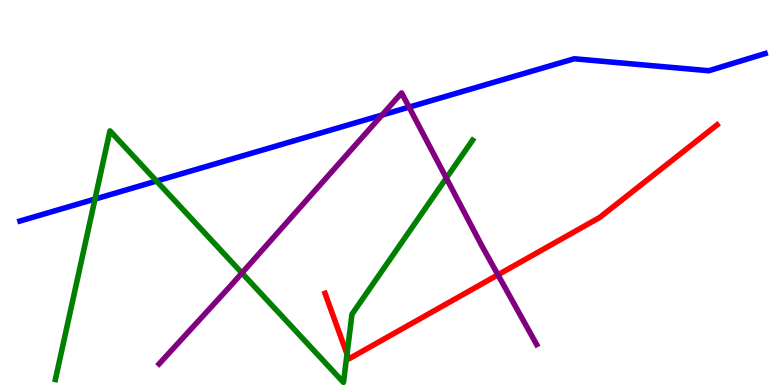[{'lines': ['blue', 'red'], 'intersections': []}, {'lines': ['green', 'red'], 'intersections': [{'x': 4.48, 'y': 0.803}]}, {'lines': ['purple', 'red'], 'intersections': [{'x': 6.43, 'y': 2.86}]}, {'lines': ['blue', 'green'], 'intersections': [{'x': 1.23, 'y': 4.83}, {'x': 2.02, 'y': 5.3}]}, {'lines': ['blue', 'purple'], 'intersections': [{'x': 4.93, 'y': 7.01}, {'x': 5.28, 'y': 7.22}]}, {'lines': ['green', 'purple'], 'intersections': [{'x': 3.12, 'y': 2.91}, {'x': 5.76, 'y': 5.37}]}]